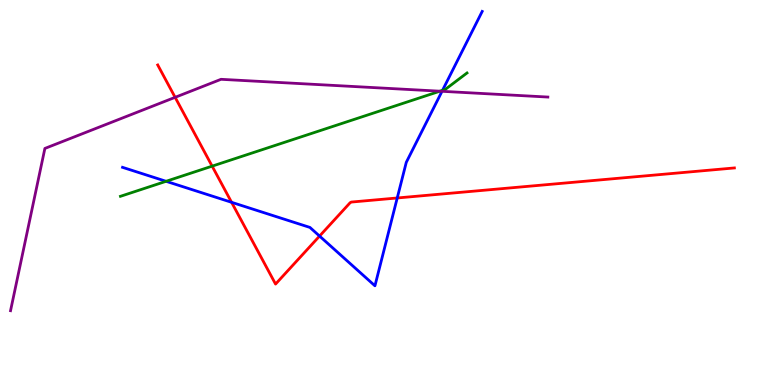[{'lines': ['blue', 'red'], 'intersections': [{'x': 2.99, 'y': 4.75}, {'x': 4.12, 'y': 3.87}, {'x': 5.13, 'y': 4.86}]}, {'lines': ['green', 'red'], 'intersections': [{'x': 2.74, 'y': 5.68}]}, {'lines': ['purple', 'red'], 'intersections': [{'x': 2.26, 'y': 7.47}]}, {'lines': ['blue', 'green'], 'intersections': [{'x': 2.14, 'y': 5.29}, {'x': 5.71, 'y': 7.65}]}, {'lines': ['blue', 'purple'], 'intersections': [{'x': 5.7, 'y': 7.63}]}, {'lines': ['green', 'purple'], 'intersections': [{'x': 5.68, 'y': 7.63}]}]